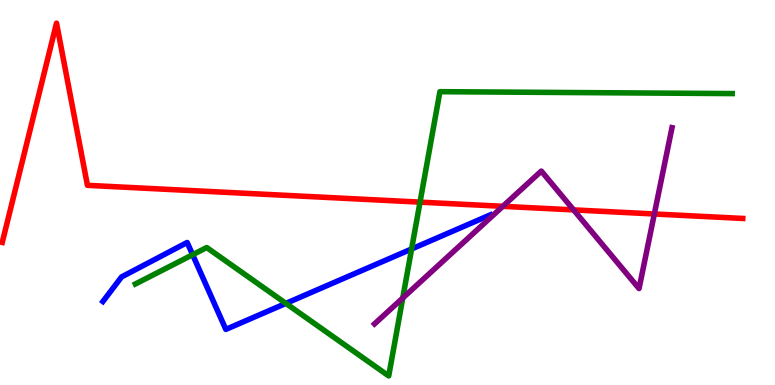[{'lines': ['blue', 'red'], 'intersections': []}, {'lines': ['green', 'red'], 'intersections': [{'x': 5.42, 'y': 4.75}]}, {'lines': ['purple', 'red'], 'intersections': [{'x': 6.49, 'y': 4.64}, {'x': 7.4, 'y': 4.55}, {'x': 8.44, 'y': 4.44}]}, {'lines': ['blue', 'green'], 'intersections': [{'x': 2.49, 'y': 3.38}, {'x': 3.69, 'y': 2.12}, {'x': 5.31, 'y': 3.53}]}, {'lines': ['blue', 'purple'], 'intersections': []}, {'lines': ['green', 'purple'], 'intersections': [{'x': 5.2, 'y': 2.26}]}]